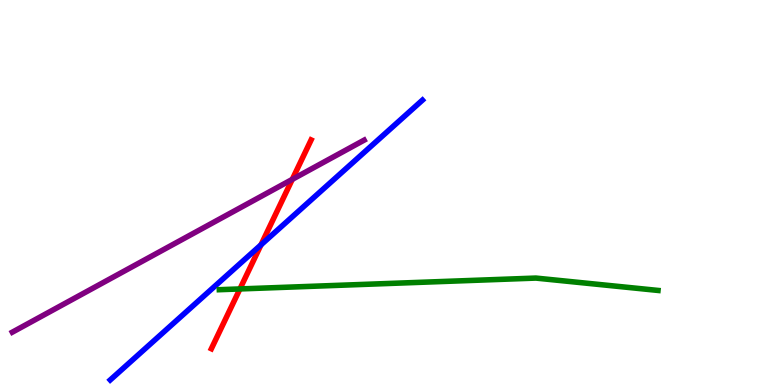[{'lines': ['blue', 'red'], 'intersections': [{'x': 3.37, 'y': 3.64}]}, {'lines': ['green', 'red'], 'intersections': [{'x': 3.1, 'y': 2.5}]}, {'lines': ['purple', 'red'], 'intersections': [{'x': 3.77, 'y': 5.34}]}, {'lines': ['blue', 'green'], 'intersections': []}, {'lines': ['blue', 'purple'], 'intersections': []}, {'lines': ['green', 'purple'], 'intersections': []}]